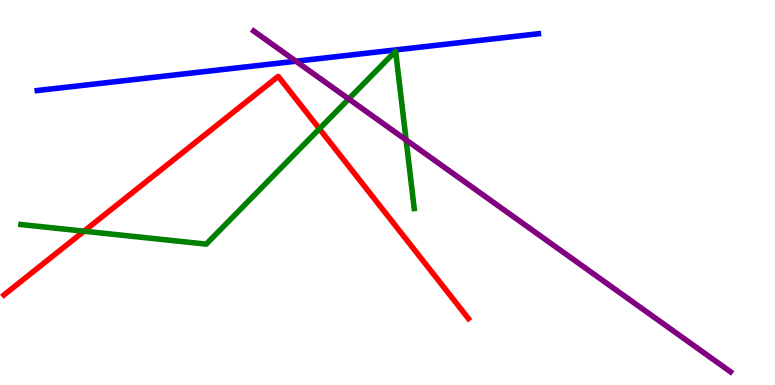[{'lines': ['blue', 'red'], 'intersections': []}, {'lines': ['green', 'red'], 'intersections': [{'x': 1.08, 'y': 3.99}, {'x': 4.12, 'y': 6.65}]}, {'lines': ['purple', 'red'], 'intersections': []}, {'lines': ['blue', 'green'], 'intersections': []}, {'lines': ['blue', 'purple'], 'intersections': [{'x': 3.82, 'y': 8.41}]}, {'lines': ['green', 'purple'], 'intersections': [{'x': 4.5, 'y': 7.43}, {'x': 5.24, 'y': 6.36}]}]